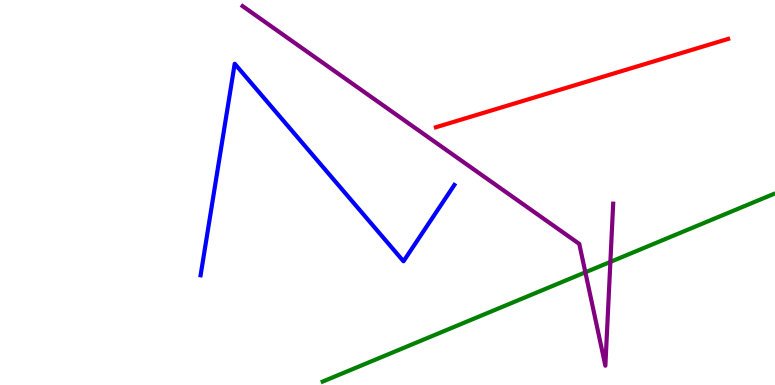[{'lines': ['blue', 'red'], 'intersections': []}, {'lines': ['green', 'red'], 'intersections': []}, {'lines': ['purple', 'red'], 'intersections': []}, {'lines': ['blue', 'green'], 'intersections': []}, {'lines': ['blue', 'purple'], 'intersections': []}, {'lines': ['green', 'purple'], 'intersections': [{'x': 7.55, 'y': 2.93}, {'x': 7.88, 'y': 3.2}]}]